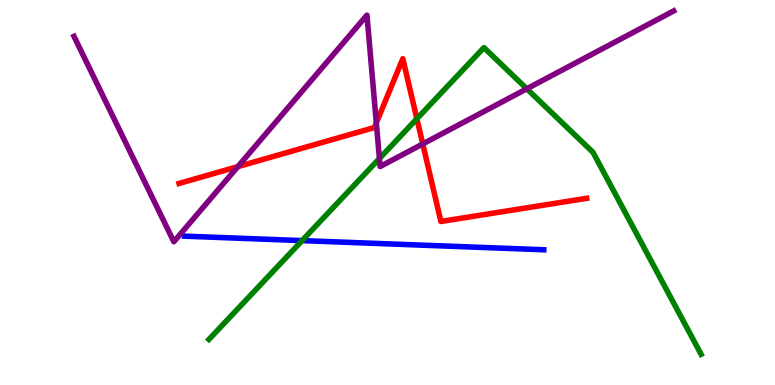[{'lines': ['blue', 'red'], 'intersections': []}, {'lines': ['green', 'red'], 'intersections': [{'x': 5.38, 'y': 6.91}]}, {'lines': ['purple', 'red'], 'intersections': [{'x': 3.07, 'y': 5.67}, {'x': 4.86, 'y': 6.81}, {'x': 5.45, 'y': 6.26}]}, {'lines': ['blue', 'green'], 'intersections': [{'x': 3.9, 'y': 3.75}]}, {'lines': ['blue', 'purple'], 'intersections': []}, {'lines': ['green', 'purple'], 'intersections': [{'x': 4.9, 'y': 5.88}, {'x': 6.8, 'y': 7.69}]}]